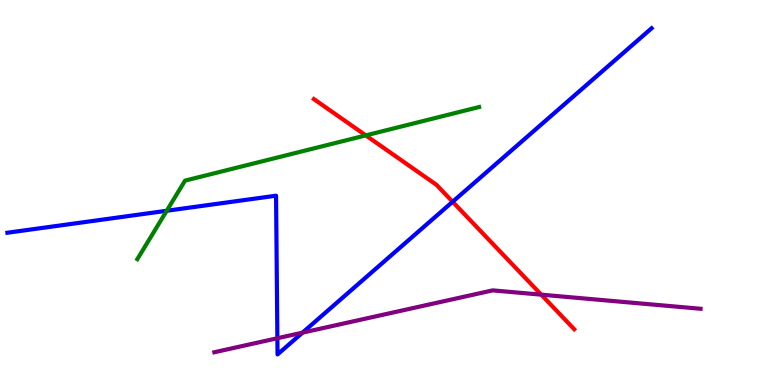[{'lines': ['blue', 'red'], 'intersections': [{'x': 5.84, 'y': 4.76}]}, {'lines': ['green', 'red'], 'intersections': [{'x': 4.72, 'y': 6.48}]}, {'lines': ['purple', 'red'], 'intersections': [{'x': 6.98, 'y': 2.35}]}, {'lines': ['blue', 'green'], 'intersections': [{'x': 2.15, 'y': 4.53}]}, {'lines': ['blue', 'purple'], 'intersections': [{'x': 3.58, 'y': 1.21}, {'x': 3.9, 'y': 1.36}]}, {'lines': ['green', 'purple'], 'intersections': []}]